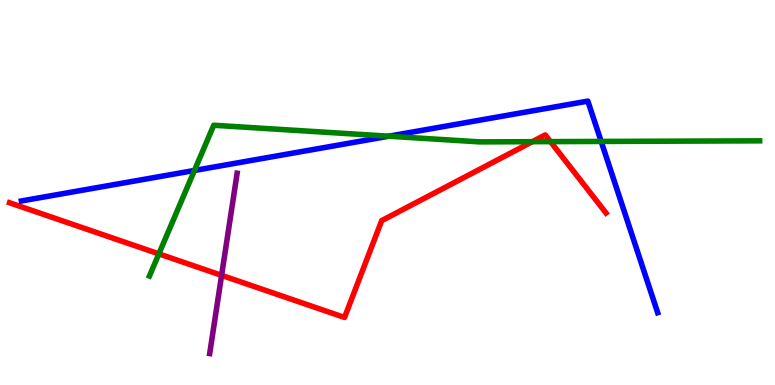[{'lines': ['blue', 'red'], 'intersections': []}, {'lines': ['green', 'red'], 'intersections': [{'x': 2.05, 'y': 3.41}, {'x': 6.87, 'y': 6.32}, {'x': 7.1, 'y': 6.32}]}, {'lines': ['purple', 'red'], 'intersections': [{'x': 2.86, 'y': 2.85}]}, {'lines': ['blue', 'green'], 'intersections': [{'x': 2.51, 'y': 5.57}, {'x': 5.02, 'y': 6.46}, {'x': 7.76, 'y': 6.33}]}, {'lines': ['blue', 'purple'], 'intersections': []}, {'lines': ['green', 'purple'], 'intersections': []}]